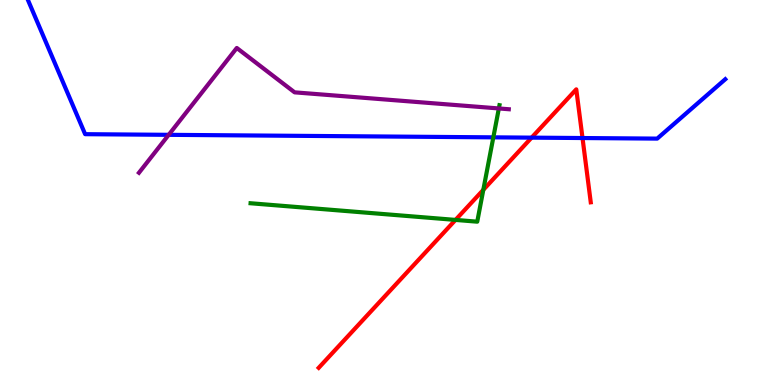[{'lines': ['blue', 'red'], 'intersections': [{'x': 6.86, 'y': 6.42}, {'x': 7.52, 'y': 6.41}]}, {'lines': ['green', 'red'], 'intersections': [{'x': 5.88, 'y': 4.29}, {'x': 6.24, 'y': 5.07}]}, {'lines': ['purple', 'red'], 'intersections': []}, {'lines': ['blue', 'green'], 'intersections': [{'x': 6.37, 'y': 6.43}]}, {'lines': ['blue', 'purple'], 'intersections': [{'x': 2.18, 'y': 6.5}]}, {'lines': ['green', 'purple'], 'intersections': [{'x': 6.44, 'y': 7.18}]}]